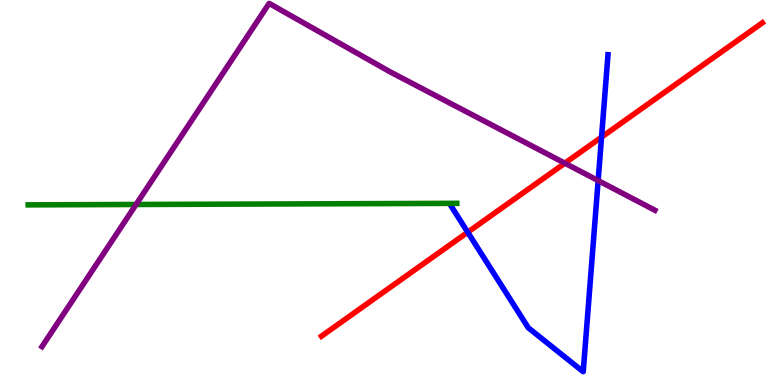[{'lines': ['blue', 'red'], 'intersections': [{'x': 6.04, 'y': 3.97}, {'x': 7.76, 'y': 6.44}]}, {'lines': ['green', 'red'], 'intersections': []}, {'lines': ['purple', 'red'], 'intersections': [{'x': 7.29, 'y': 5.76}]}, {'lines': ['blue', 'green'], 'intersections': []}, {'lines': ['blue', 'purple'], 'intersections': [{'x': 7.72, 'y': 5.31}]}, {'lines': ['green', 'purple'], 'intersections': [{'x': 1.76, 'y': 4.69}]}]